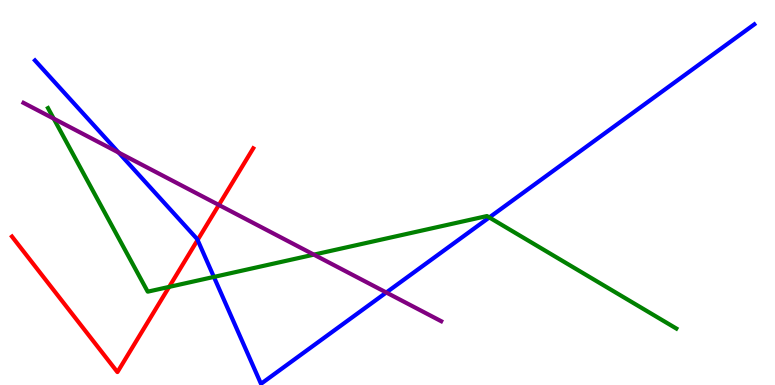[{'lines': ['blue', 'red'], 'intersections': [{'x': 2.55, 'y': 3.77}]}, {'lines': ['green', 'red'], 'intersections': [{'x': 2.18, 'y': 2.55}]}, {'lines': ['purple', 'red'], 'intersections': [{'x': 2.82, 'y': 4.68}]}, {'lines': ['blue', 'green'], 'intersections': [{'x': 2.76, 'y': 2.81}, {'x': 6.31, 'y': 4.35}]}, {'lines': ['blue', 'purple'], 'intersections': [{'x': 1.53, 'y': 6.04}, {'x': 4.98, 'y': 2.4}]}, {'lines': ['green', 'purple'], 'intersections': [{'x': 0.693, 'y': 6.92}, {'x': 4.05, 'y': 3.39}]}]